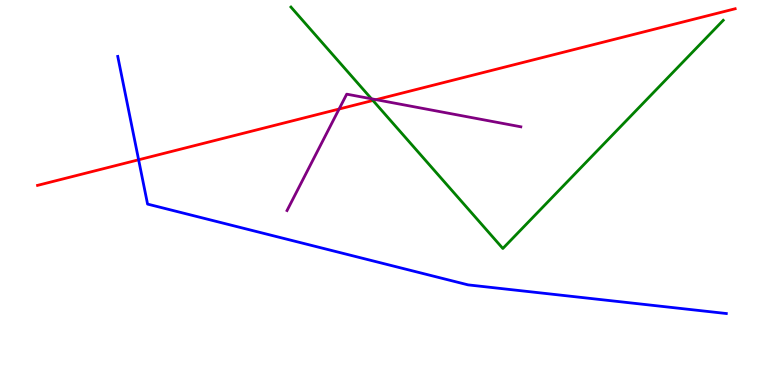[{'lines': ['blue', 'red'], 'intersections': [{'x': 1.79, 'y': 5.85}]}, {'lines': ['green', 'red'], 'intersections': [{'x': 4.81, 'y': 7.39}]}, {'lines': ['purple', 'red'], 'intersections': [{'x': 4.38, 'y': 7.17}, {'x': 4.85, 'y': 7.41}]}, {'lines': ['blue', 'green'], 'intersections': []}, {'lines': ['blue', 'purple'], 'intersections': []}, {'lines': ['green', 'purple'], 'intersections': [{'x': 4.79, 'y': 7.43}]}]